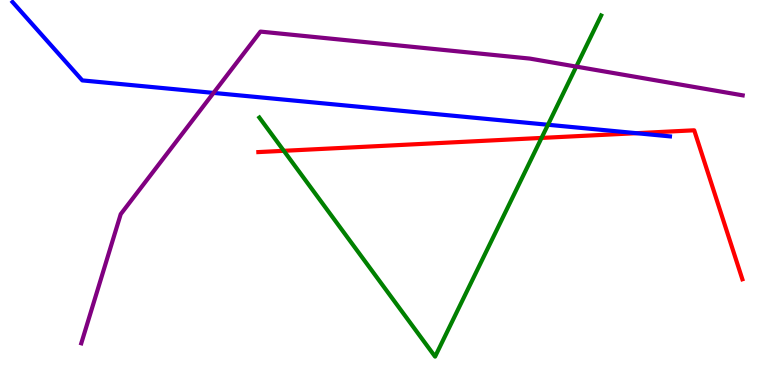[{'lines': ['blue', 'red'], 'intersections': [{'x': 8.21, 'y': 6.54}]}, {'lines': ['green', 'red'], 'intersections': [{'x': 3.66, 'y': 6.08}, {'x': 6.99, 'y': 6.42}]}, {'lines': ['purple', 'red'], 'intersections': []}, {'lines': ['blue', 'green'], 'intersections': [{'x': 7.07, 'y': 6.76}]}, {'lines': ['blue', 'purple'], 'intersections': [{'x': 2.76, 'y': 7.59}]}, {'lines': ['green', 'purple'], 'intersections': [{'x': 7.44, 'y': 8.27}]}]